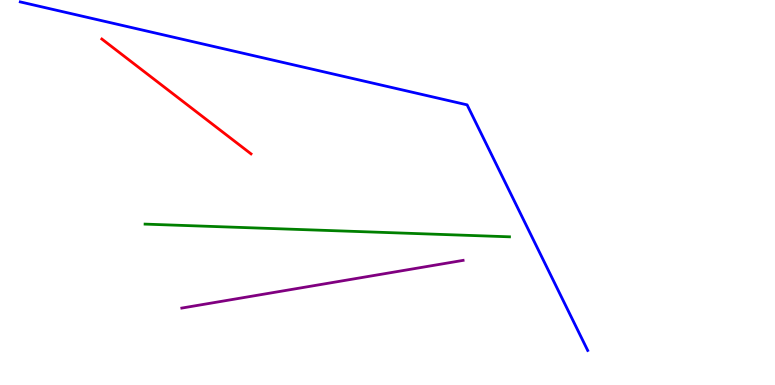[{'lines': ['blue', 'red'], 'intersections': []}, {'lines': ['green', 'red'], 'intersections': []}, {'lines': ['purple', 'red'], 'intersections': []}, {'lines': ['blue', 'green'], 'intersections': []}, {'lines': ['blue', 'purple'], 'intersections': []}, {'lines': ['green', 'purple'], 'intersections': []}]